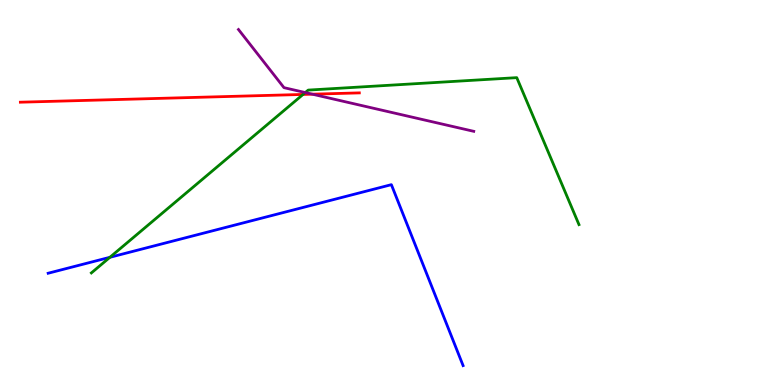[{'lines': ['blue', 'red'], 'intersections': []}, {'lines': ['green', 'red'], 'intersections': [{'x': 3.91, 'y': 7.55}]}, {'lines': ['purple', 'red'], 'intersections': [{'x': 4.03, 'y': 7.55}]}, {'lines': ['blue', 'green'], 'intersections': [{'x': 1.42, 'y': 3.32}]}, {'lines': ['blue', 'purple'], 'intersections': []}, {'lines': ['green', 'purple'], 'intersections': [{'x': 3.94, 'y': 7.6}]}]